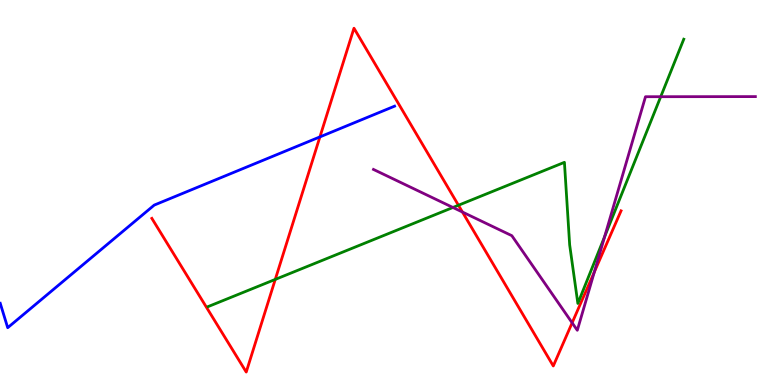[{'lines': ['blue', 'red'], 'intersections': [{'x': 4.13, 'y': 6.44}]}, {'lines': ['green', 'red'], 'intersections': [{'x': 3.55, 'y': 2.74}, {'x': 5.92, 'y': 4.67}]}, {'lines': ['purple', 'red'], 'intersections': [{'x': 5.97, 'y': 4.49}, {'x': 7.38, 'y': 1.62}, {'x': 7.67, 'y': 2.93}]}, {'lines': ['blue', 'green'], 'intersections': []}, {'lines': ['blue', 'purple'], 'intersections': []}, {'lines': ['green', 'purple'], 'intersections': [{'x': 5.84, 'y': 4.61}, {'x': 7.8, 'y': 3.86}, {'x': 8.53, 'y': 7.49}]}]